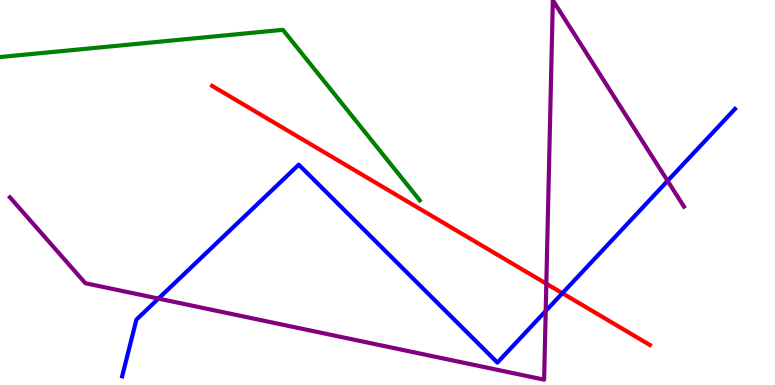[{'lines': ['blue', 'red'], 'intersections': [{'x': 7.26, 'y': 2.38}]}, {'lines': ['green', 'red'], 'intersections': []}, {'lines': ['purple', 'red'], 'intersections': [{'x': 7.05, 'y': 2.63}]}, {'lines': ['blue', 'green'], 'intersections': []}, {'lines': ['blue', 'purple'], 'intersections': [{'x': 2.04, 'y': 2.24}, {'x': 7.04, 'y': 1.92}, {'x': 8.61, 'y': 5.3}]}, {'lines': ['green', 'purple'], 'intersections': []}]